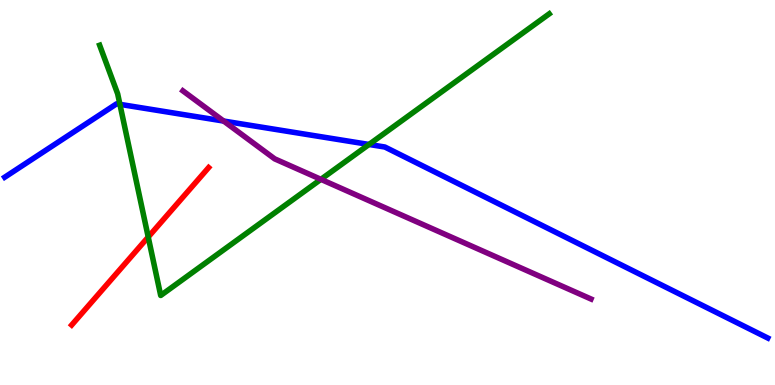[{'lines': ['blue', 'red'], 'intersections': []}, {'lines': ['green', 'red'], 'intersections': [{'x': 1.91, 'y': 3.84}]}, {'lines': ['purple', 'red'], 'intersections': []}, {'lines': ['blue', 'green'], 'intersections': [{'x': 1.55, 'y': 7.29}, {'x': 4.76, 'y': 6.25}]}, {'lines': ['blue', 'purple'], 'intersections': [{'x': 2.89, 'y': 6.86}]}, {'lines': ['green', 'purple'], 'intersections': [{'x': 4.14, 'y': 5.34}]}]